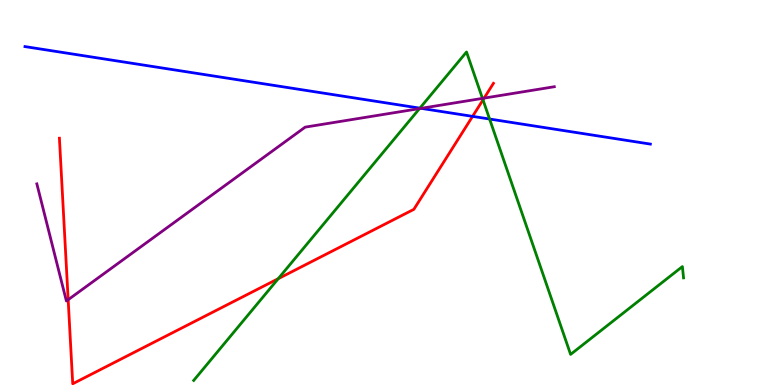[{'lines': ['blue', 'red'], 'intersections': [{'x': 6.1, 'y': 6.98}]}, {'lines': ['green', 'red'], 'intersections': [{'x': 3.59, 'y': 2.76}, {'x': 6.23, 'y': 7.41}]}, {'lines': ['purple', 'red'], 'intersections': [{'x': 0.88, 'y': 2.22}, {'x': 6.25, 'y': 7.45}]}, {'lines': ['blue', 'green'], 'intersections': [{'x': 5.42, 'y': 7.19}, {'x': 6.32, 'y': 6.91}]}, {'lines': ['blue', 'purple'], 'intersections': [{'x': 5.43, 'y': 7.19}]}, {'lines': ['green', 'purple'], 'intersections': [{'x': 5.41, 'y': 7.18}, {'x': 6.23, 'y': 7.44}]}]